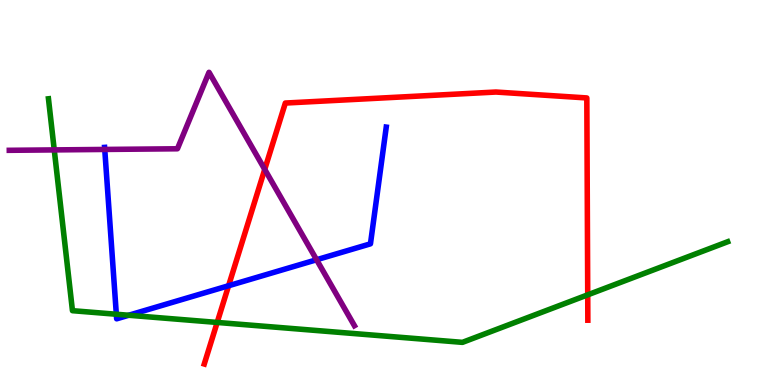[{'lines': ['blue', 'red'], 'intersections': [{'x': 2.95, 'y': 2.58}]}, {'lines': ['green', 'red'], 'intersections': [{'x': 2.8, 'y': 1.62}, {'x': 7.58, 'y': 2.34}]}, {'lines': ['purple', 'red'], 'intersections': [{'x': 3.42, 'y': 5.6}]}, {'lines': ['blue', 'green'], 'intersections': [{'x': 1.5, 'y': 1.84}, {'x': 1.66, 'y': 1.81}]}, {'lines': ['blue', 'purple'], 'intersections': [{'x': 1.35, 'y': 6.12}, {'x': 4.09, 'y': 3.25}]}, {'lines': ['green', 'purple'], 'intersections': [{'x': 0.7, 'y': 6.11}]}]